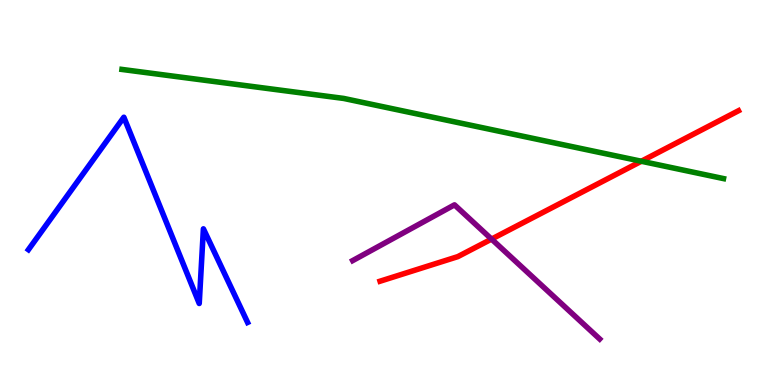[{'lines': ['blue', 'red'], 'intersections': []}, {'lines': ['green', 'red'], 'intersections': [{'x': 8.28, 'y': 5.81}]}, {'lines': ['purple', 'red'], 'intersections': [{'x': 6.34, 'y': 3.79}]}, {'lines': ['blue', 'green'], 'intersections': []}, {'lines': ['blue', 'purple'], 'intersections': []}, {'lines': ['green', 'purple'], 'intersections': []}]